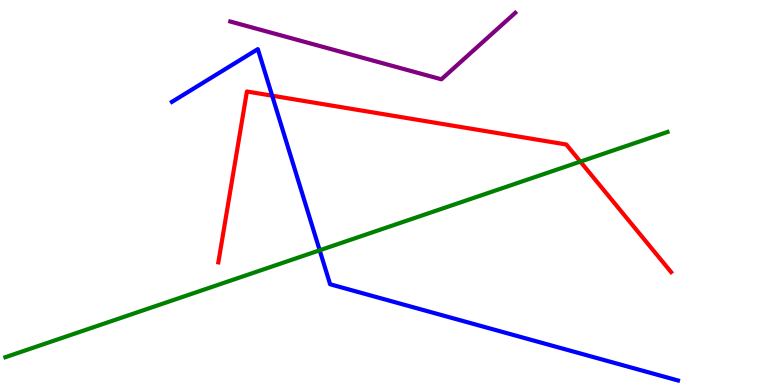[{'lines': ['blue', 'red'], 'intersections': [{'x': 3.51, 'y': 7.51}]}, {'lines': ['green', 'red'], 'intersections': [{'x': 7.49, 'y': 5.8}]}, {'lines': ['purple', 'red'], 'intersections': []}, {'lines': ['blue', 'green'], 'intersections': [{'x': 4.12, 'y': 3.5}]}, {'lines': ['blue', 'purple'], 'intersections': []}, {'lines': ['green', 'purple'], 'intersections': []}]